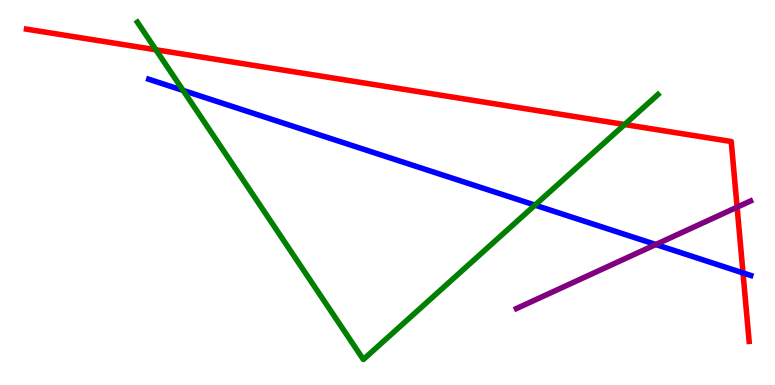[{'lines': ['blue', 'red'], 'intersections': [{'x': 9.59, 'y': 2.91}]}, {'lines': ['green', 'red'], 'intersections': [{'x': 2.01, 'y': 8.71}, {'x': 8.06, 'y': 6.77}]}, {'lines': ['purple', 'red'], 'intersections': [{'x': 9.51, 'y': 4.62}]}, {'lines': ['blue', 'green'], 'intersections': [{'x': 2.36, 'y': 7.65}, {'x': 6.9, 'y': 4.67}]}, {'lines': ['blue', 'purple'], 'intersections': [{'x': 8.46, 'y': 3.65}]}, {'lines': ['green', 'purple'], 'intersections': []}]